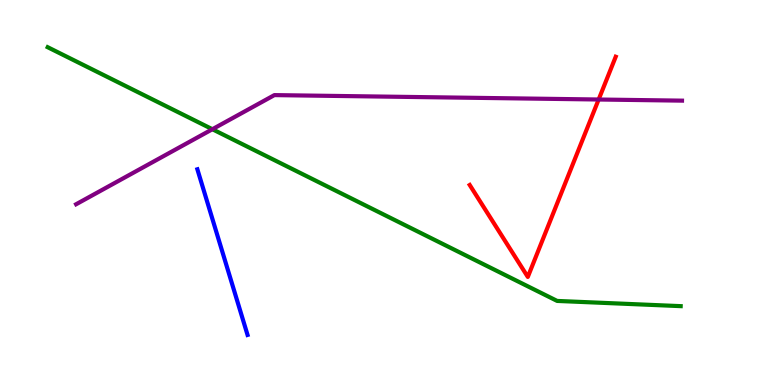[{'lines': ['blue', 'red'], 'intersections': []}, {'lines': ['green', 'red'], 'intersections': []}, {'lines': ['purple', 'red'], 'intersections': [{'x': 7.72, 'y': 7.42}]}, {'lines': ['blue', 'green'], 'intersections': []}, {'lines': ['blue', 'purple'], 'intersections': []}, {'lines': ['green', 'purple'], 'intersections': [{'x': 2.74, 'y': 6.64}]}]